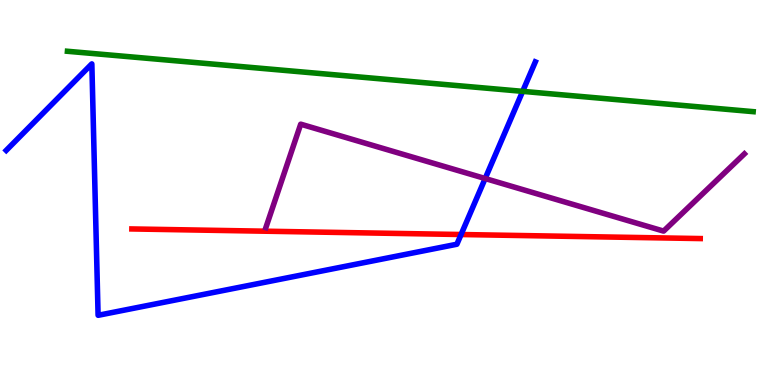[{'lines': ['blue', 'red'], 'intersections': [{'x': 5.95, 'y': 3.91}]}, {'lines': ['green', 'red'], 'intersections': []}, {'lines': ['purple', 'red'], 'intersections': []}, {'lines': ['blue', 'green'], 'intersections': [{'x': 6.74, 'y': 7.63}]}, {'lines': ['blue', 'purple'], 'intersections': [{'x': 6.26, 'y': 5.36}]}, {'lines': ['green', 'purple'], 'intersections': []}]